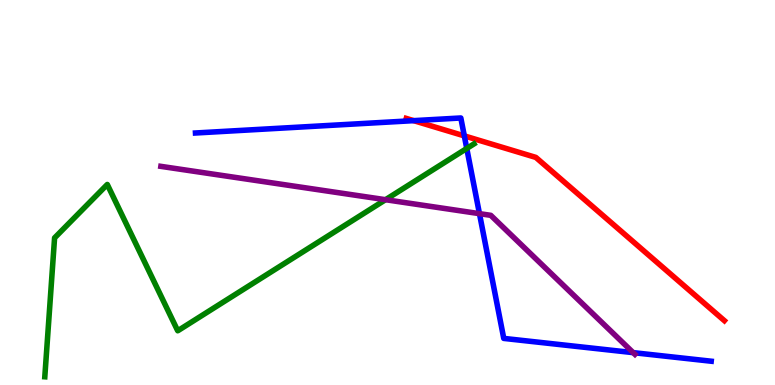[{'lines': ['blue', 'red'], 'intersections': [{'x': 5.34, 'y': 6.87}, {'x': 5.99, 'y': 6.47}]}, {'lines': ['green', 'red'], 'intersections': []}, {'lines': ['purple', 'red'], 'intersections': []}, {'lines': ['blue', 'green'], 'intersections': [{'x': 6.02, 'y': 6.14}]}, {'lines': ['blue', 'purple'], 'intersections': [{'x': 6.19, 'y': 4.45}, {'x': 8.17, 'y': 0.841}]}, {'lines': ['green', 'purple'], 'intersections': [{'x': 4.97, 'y': 4.81}]}]